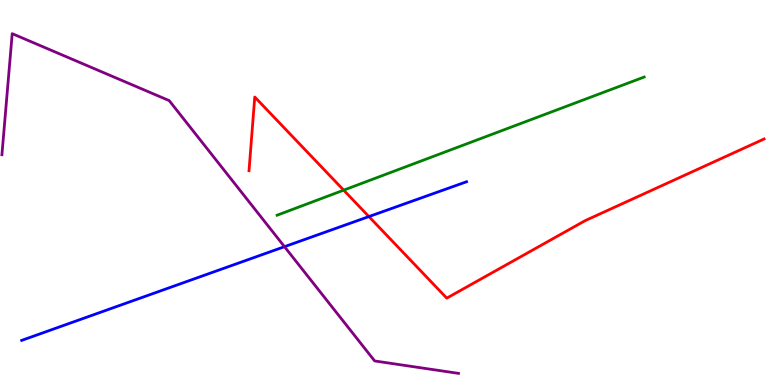[{'lines': ['blue', 'red'], 'intersections': [{'x': 4.76, 'y': 4.37}]}, {'lines': ['green', 'red'], 'intersections': [{'x': 4.43, 'y': 5.06}]}, {'lines': ['purple', 'red'], 'intersections': []}, {'lines': ['blue', 'green'], 'intersections': []}, {'lines': ['blue', 'purple'], 'intersections': [{'x': 3.67, 'y': 3.59}]}, {'lines': ['green', 'purple'], 'intersections': []}]